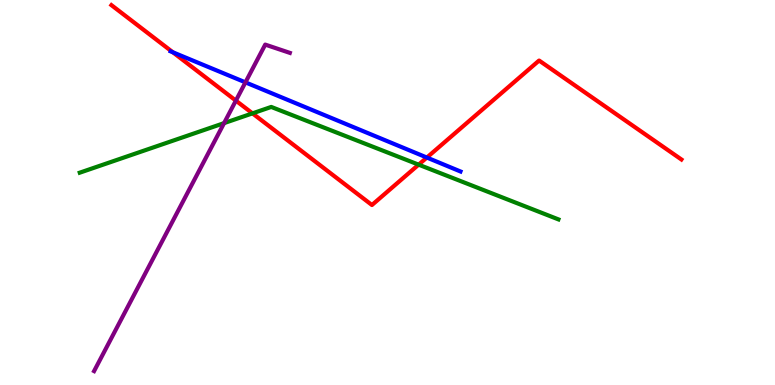[{'lines': ['blue', 'red'], 'intersections': [{'x': 2.23, 'y': 8.64}, {'x': 5.51, 'y': 5.91}]}, {'lines': ['green', 'red'], 'intersections': [{'x': 3.26, 'y': 7.06}, {'x': 5.4, 'y': 5.72}]}, {'lines': ['purple', 'red'], 'intersections': [{'x': 3.04, 'y': 7.39}]}, {'lines': ['blue', 'green'], 'intersections': []}, {'lines': ['blue', 'purple'], 'intersections': [{'x': 3.17, 'y': 7.86}]}, {'lines': ['green', 'purple'], 'intersections': [{'x': 2.89, 'y': 6.8}]}]